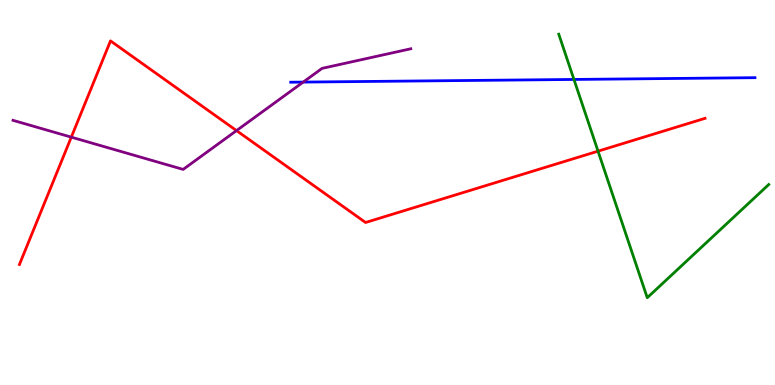[{'lines': ['blue', 'red'], 'intersections': []}, {'lines': ['green', 'red'], 'intersections': [{'x': 7.72, 'y': 6.07}]}, {'lines': ['purple', 'red'], 'intersections': [{'x': 0.92, 'y': 6.44}, {'x': 3.05, 'y': 6.61}]}, {'lines': ['blue', 'green'], 'intersections': [{'x': 7.41, 'y': 7.94}]}, {'lines': ['blue', 'purple'], 'intersections': [{'x': 3.91, 'y': 7.87}]}, {'lines': ['green', 'purple'], 'intersections': []}]